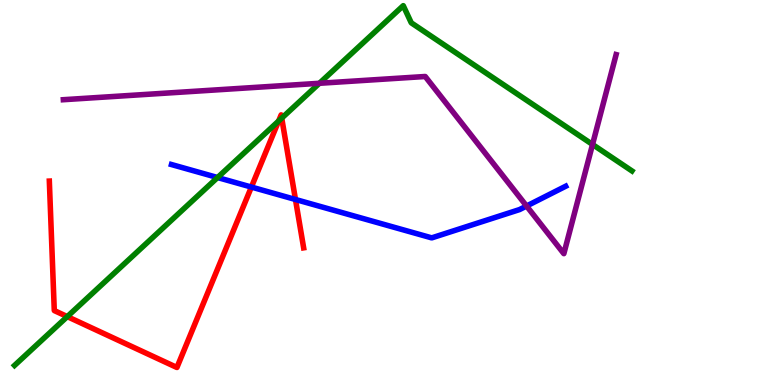[{'lines': ['blue', 'red'], 'intersections': [{'x': 3.24, 'y': 5.14}, {'x': 3.81, 'y': 4.82}]}, {'lines': ['green', 'red'], 'intersections': [{'x': 0.868, 'y': 1.78}, {'x': 3.6, 'y': 6.86}, {'x': 3.64, 'y': 6.93}]}, {'lines': ['purple', 'red'], 'intersections': []}, {'lines': ['blue', 'green'], 'intersections': [{'x': 2.81, 'y': 5.39}]}, {'lines': ['blue', 'purple'], 'intersections': [{'x': 6.79, 'y': 4.65}]}, {'lines': ['green', 'purple'], 'intersections': [{'x': 4.12, 'y': 7.84}, {'x': 7.65, 'y': 6.25}]}]